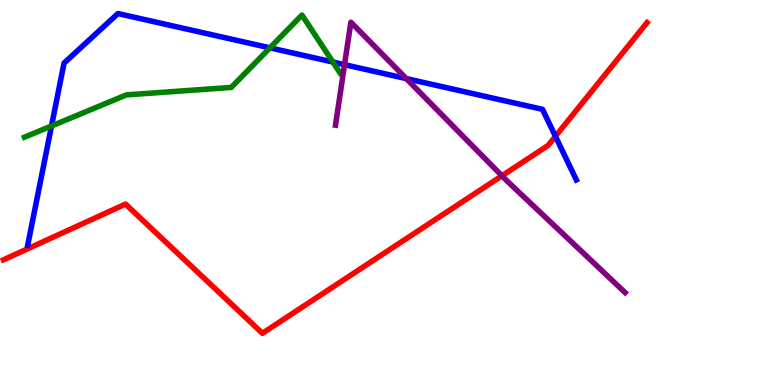[{'lines': ['blue', 'red'], 'intersections': [{'x': 7.17, 'y': 6.46}]}, {'lines': ['green', 'red'], 'intersections': []}, {'lines': ['purple', 'red'], 'intersections': [{'x': 6.48, 'y': 5.43}]}, {'lines': ['blue', 'green'], 'intersections': [{'x': 0.665, 'y': 6.73}, {'x': 3.48, 'y': 8.76}, {'x': 4.3, 'y': 8.39}]}, {'lines': ['blue', 'purple'], 'intersections': [{'x': 4.45, 'y': 8.32}, {'x': 5.24, 'y': 7.96}]}, {'lines': ['green', 'purple'], 'intersections': []}]